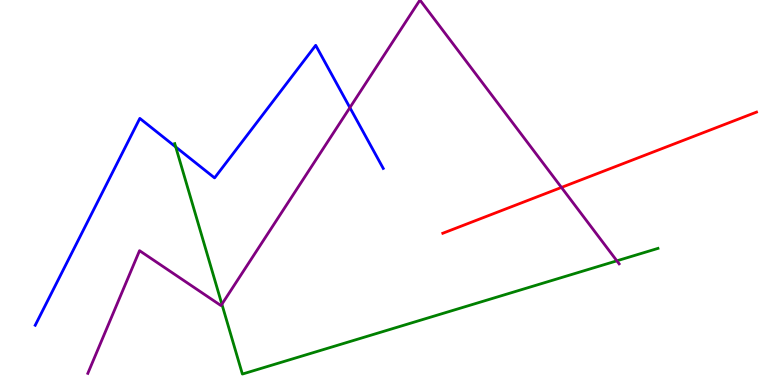[{'lines': ['blue', 'red'], 'intersections': []}, {'lines': ['green', 'red'], 'intersections': []}, {'lines': ['purple', 'red'], 'intersections': [{'x': 7.24, 'y': 5.13}]}, {'lines': ['blue', 'green'], 'intersections': [{'x': 2.27, 'y': 6.18}]}, {'lines': ['blue', 'purple'], 'intersections': [{'x': 4.51, 'y': 7.2}]}, {'lines': ['green', 'purple'], 'intersections': [{'x': 2.86, 'y': 2.1}, {'x': 7.96, 'y': 3.23}]}]